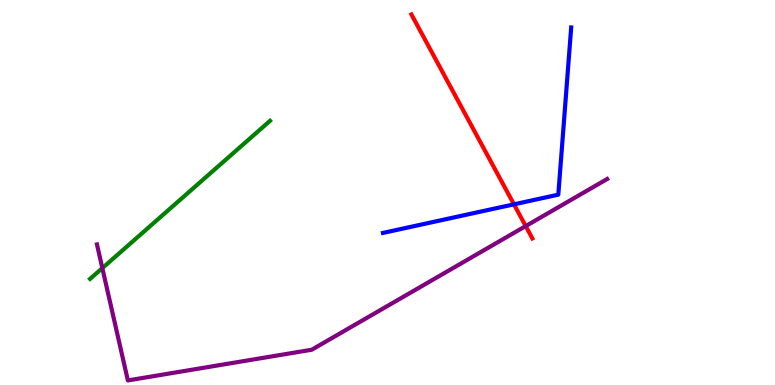[{'lines': ['blue', 'red'], 'intersections': [{'x': 6.63, 'y': 4.69}]}, {'lines': ['green', 'red'], 'intersections': []}, {'lines': ['purple', 'red'], 'intersections': [{'x': 6.78, 'y': 4.13}]}, {'lines': ['blue', 'green'], 'intersections': []}, {'lines': ['blue', 'purple'], 'intersections': []}, {'lines': ['green', 'purple'], 'intersections': [{'x': 1.32, 'y': 3.04}]}]